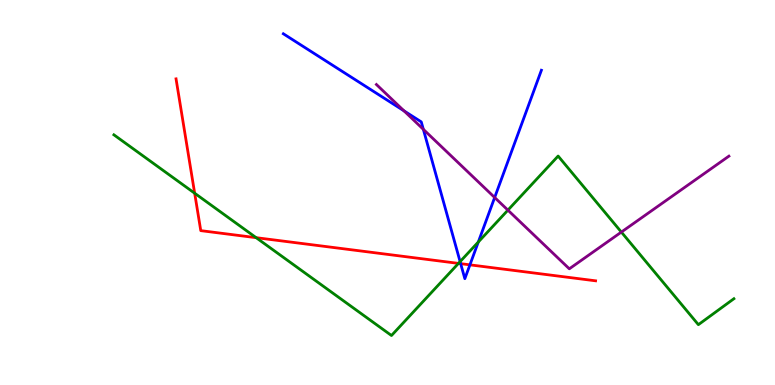[{'lines': ['blue', 'red'], 'intersections': [{'x': 5.94, 'y': 3.15}, {'x': 6.06, 'y': 3.12}]}, {'lines': ['green', 'red'], 'intersections': [{'x': 2.51, 'y': 4.98}, {'x': 3.31, 'y': 3.83}, {'x': 5.92, 'y': 3.16}]}, {'lines': ['purple', 'red'], 'intersections': []}, {'lines': ['blue', 'green'], 'intersections': [{'x': 5.94, 'y': 3.2}, {'x': 6.17, 'y': 3.71}]}, {'lines': ['blue', 'purple'], 'intersections': [{'x': 5.21, 'y': 7.12}, {'x': 5.46, 'y': 6.64}, {'x': 6.38, 'y': 4.87}]}, {'lines': ['green', 'purple'], 'intersections': [{'x': 6.55, 'y': 4.54}, {'x': 8.02, 'y': 3.97}]}]